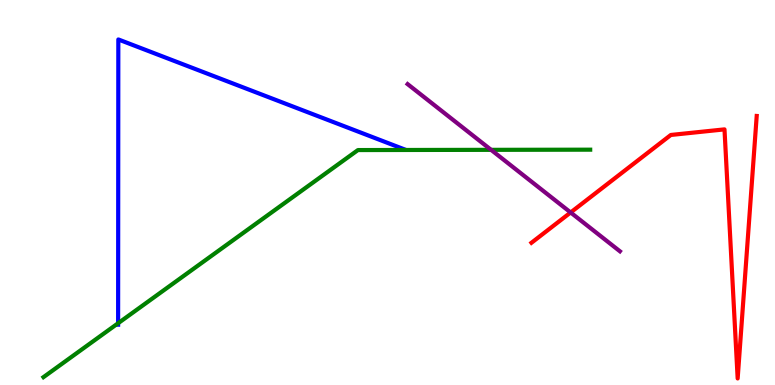[{'lines': ['blue', 'red'], 'intersections': []}, {'lines': ['green', 'red'], 'intersections': []}, {'lines': ['purple', 'red'], 'intersections': [{'x': 7.36, 'y': 4.48}]}, {'lines': ['blue', 'green'], 'intersections': [{'x': 1.52, 'y': 1.6}]}, {'lines': ['blue', 'purple'], 'intersections': []}, {'lines': ['green', 'purple'], 'intersections': [{'x': 6.34, 'y': 6.11}]}]